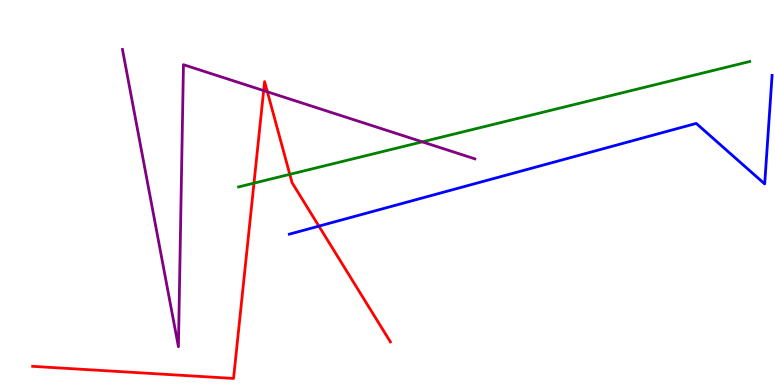[{'lines': ['blue', 'red'], 'intersections': [{'x': 4.11, 'y': 4.13}]}, {'lines': ['green', 'red'], 'intersections': [{'x': 3.28, 'y': 5.24}, {'x': 3.74, 'y': 5.47}]}, {'lines': ['purple', 'red'], 'intersections': [{'x': 3.4, 'y': 7.65}, {'x': 3.45, 'y': 7.62}]}, {'lines': ['blue', 'green'], 'intersections': []}, {'lines': ['blue', 'purple'], 'intersections': []}, {'lines': ['green', 'purple'], 'intersections': [{'x': 5.45, 'y': 6.32}]}]